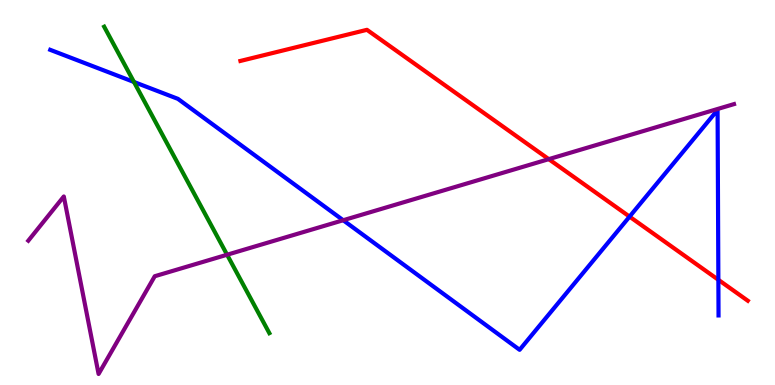[{'lines': ['blue', 'red'], 'intersections': [{'x': 8.12, 'y': 4.37}, {'x': 9.27, 'y': 2.73}]}, {'lines': ['green', 'red'], 'intersections': []}, {'lines': ['purple', 'red'], 'intersections': [{'x': 7.08, 'y': 5.87}]}, {'lines': ['blue', 'green'], 'intersections': [{'x': 1.73, 'y': 7.87}]}, {'lines': ['blue', 'purple'], 'intersections': [{'x': 4.43, 'y': 4.28}]}, {'lines': ['green', 'purple'], 'intersections': [{'x': 2.93, 'y': 3.38}]}]